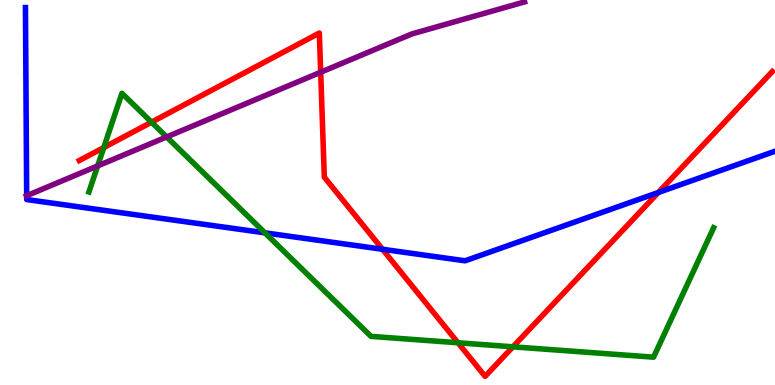[{'lines': ['blue', 'red'], 'intersections': [{'x': 4.94, 'y': 3.53}, {'x': 8.5, 'y': 5.0}]}, {'lines': ['green', 'red'], 'intersections': [{'x': 1.34, 'y': 6.17}, {'x': 1.96, 'y': 6.83}, {'x': 5.91, 'y': 1.1}, {'x': 6.62, 'y': 0.992}]}, {'lines': ['purple', 'red'], 'intersections': [{'x': 4.14, 'y': 8.12}]}, {'lines': ['blue', 'green'], 'intersections': [{'x': 3.42, 'y': 3.95}]}, {'lines': ['blue', 'purple'], 'intersections': [{'x': 0.344, 'y': 4.92}]}, {'lines': ['green', 'purple'], 'intersections': [{'x': 1.26, 'y': 5.69}, {'x': 2.15, 'y': 6.44}]}]